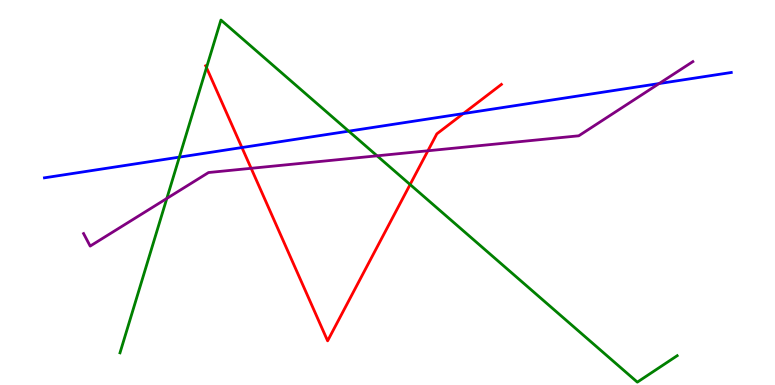[{'lines': ['blue', 'red'], 'intersections': [{'x': 3.12, 'y': 6.17}, {'x': 5.98, 'y': 7.05}]}, {'lines': ['green', 'red'], 'intersections': [{'x': 2.66, 'y': 8.24}, {'x': 5.29, 'y': 5.21}]}, {'lines': ['purple', 'red'], 'intersections': [{'x': 3.24, 'y': 5.63}, {'x': 5.52, 'y': 6.08}]}, {'lines': ['blue', 'green'], 'intersections': [{'x': 2.31, 'y': 5.92}, {'x': 4.5, 'y': 6.59}]}, {'lines': ['blue', 'purple'], 'intersections': [{'x': 8.5, 'y': 7.83}]}, {'lines': ['green', 'purple'], 'intersections': [{'x': 2.15, 'y': 4.85}, {'x': 4.87, 'y': 5.95}]}]